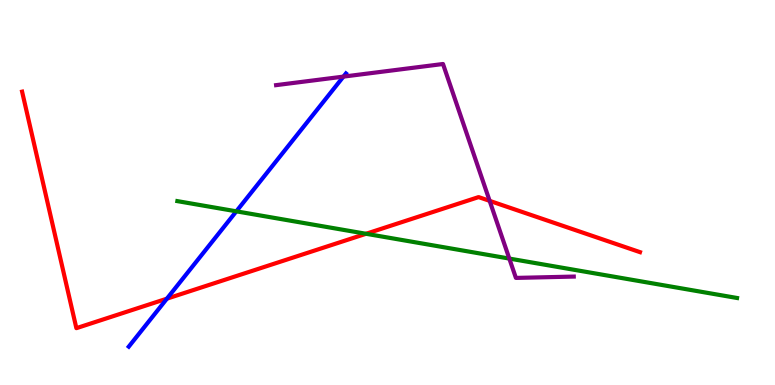[{'lines': ['blue', 'red'], 'intersections': [{'x': 2.15, 'y': 2.24}]}, {'lines': ['green', 'red'], 'intersections': [{'x': 4.72, 'y': 3.93}]}, {'lines': ['purple', 'red'], 'intersections': [{'x': 6.32, 'y': 4.78}]}, {'lines': ['blue', 'green'], 'intersections': [{'x': 3.05, 'y': 4.51}]}, {'lines': ['blue', 'purple'], 'intersections': [{'x': 4.43, 'y': 8.01}]}, {'lines': ['green', 'purple'], 'intersections': [{'x': 6.57, 'y': 3.28}]}]